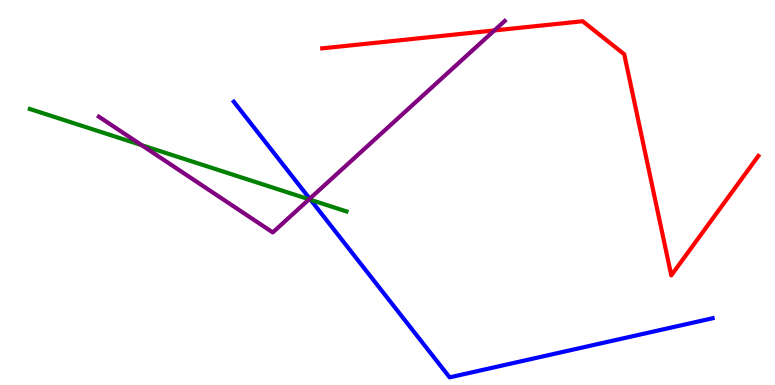[{'lines': ['blue', 'red'], 'intersections': []}, {'lines': ['green', 'red'], 'intersections': []}, {'lines': ['purple', 'red'], 'intersections': [{'x': 6.38, 'y': 9.21}]}, {'lines': ['blue', 'green'], 'intersections': [{'x': 4.01, 'y': 4.81}]}, {'lines': ['blue', 'purple'], 'intersections': [{'x': 4.0, 'y': 4.84}]}, {'lines': ['green', 'purple'], 'intersections': [{'x': 1.83, 'y': 6.23}, {'x': 3.99, 'y': 4.82}]}]